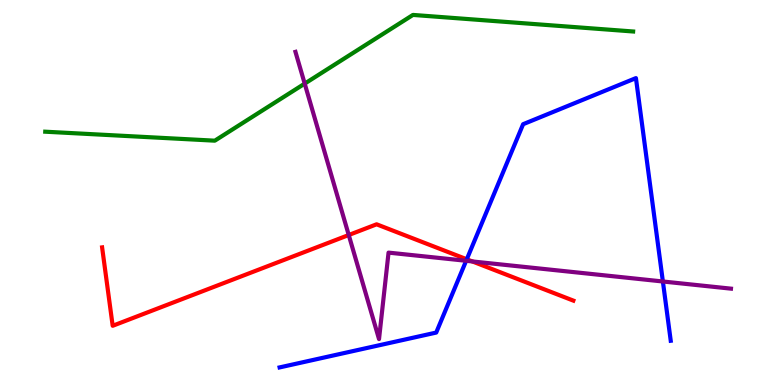[{'lines': ['blue', 'red'], 'intersections': [{'x': 6.02, 'y': 3.27}]}, {'lines': ['green', 'red'], 'intersections': []}, {'lines': ['purple', 'red'], 'intersections': [{'x': 4.5, 'y': 3.9}, {'x': 6.09, 'y': 3.21}]}, {'lines': ['blue', 'green'], 'intersections': []}, {'lines': ['blue', 'purple'], 'intersections': [{'x': 6.01, 'y': 3.23}, {'x': 8.55, 'y': 2.69}]}, {'lines': ['green', 'purple'], 'intersections': [{'x': 3.93, 'y': 7.83}]}]